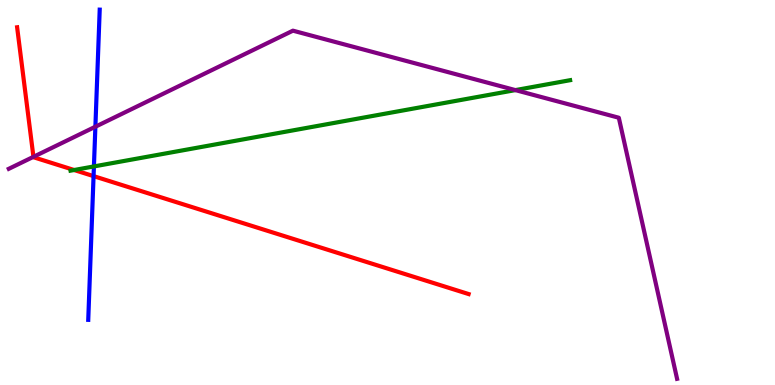[{'lines': ['blue', 'red'], 'intersections': [{'x': 1.21, 'y': 5.43}]}, {'lines': ['green', 'red'], 'intersections': [{'x': 0.957, 'y': 5.58}]}, {'lines': ['purple', 'red'], 'intersections': [{'x': 0.431, 'y': 5.93}]}, {'lines': ['blue', 'green'], 'intersections': [{'x': 1.21, 'y': 5.68}]}, {'lines': ['blue', 'purple'], 'intersections': [{'x': 1.23, 'y': 6.71}]}, {'lines': ['green', 'purple'], 'intersections': [{'x': 6.65, 'y': 7.66}]}]